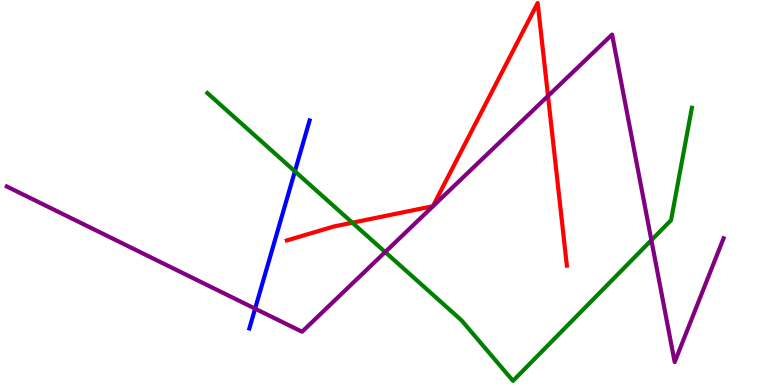[{'lines': ['blue', 'red'], 'intersections': []}, {'lines': ['green', 'red'], 'intersections': [{'x': 4.55, 'y': 4.22}]}, {'lines': ['purple', 'red'], 'intersections': [{'x': 7.07, 'y': 7.51}]}, {'lines': ['blue', 'green'], 'intersections': [{'x': 3.8, 'y': 5.55}]}, {'lines': ['blue', 'purple'], 'intersections': [{'x': 3.29, 'y': 1.98}]}, {'lines': ['green', 'purple'], 'intersections': [{'x': 4.97, 'y': 3.45}, {'x': 8.4, 'y': 3.76}]}]